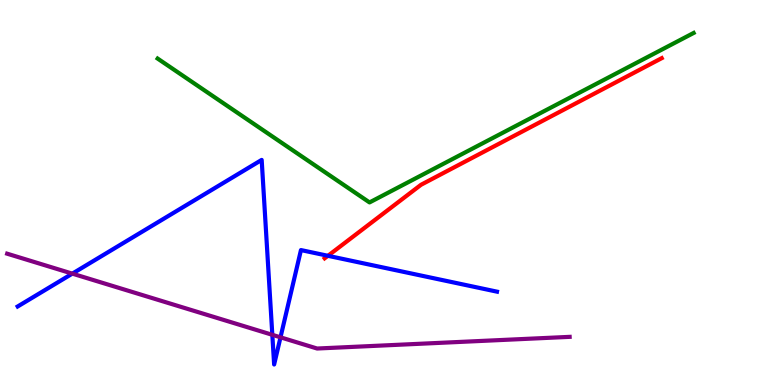[{'lines': ['blue', 'red'], 'intersections': [{'x': 4.23, 'y': 3.36}]}, {'lines': ['green', 'red'], 'intersections': []}, {'lines': ['purple', 'red'], 'intersections': []}, {'lines': ['blue', 'green'], 'intersections': []}, {'lines': ['blue', 'purple'], 'intersections': [{'x': 0.933, 'y': 2.89}, {'x': 3.51, 'y': 1.3}, {'x': 3.62, 'y': 1.24}]}, {'lines': ['green', 'purple'], 'intersections': []}]